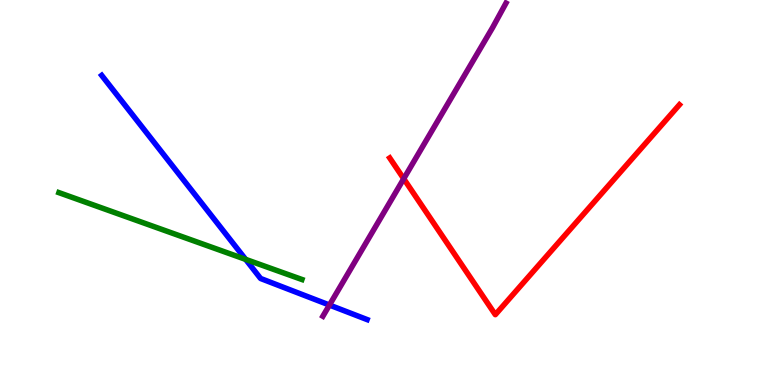[{'lines': ['blue', 'red'], 'intersections': []}, {'lines': ['green', 'red'], 'intersections': []}, {'lines': ['purple', 'red'], 'intersections': [{'x': 5.21, 'y': 5.36}]}, {'lines': ['blue', 'green'], 'intersections': [{'x': 3.17, 'y': 3.26}]}, {'lines': ['blue', 'purple'], 'intersections': [{'x': 4.25, 'y': 2.08}]}, {'lines': ['green', 'purple'], 'intersections': []}]